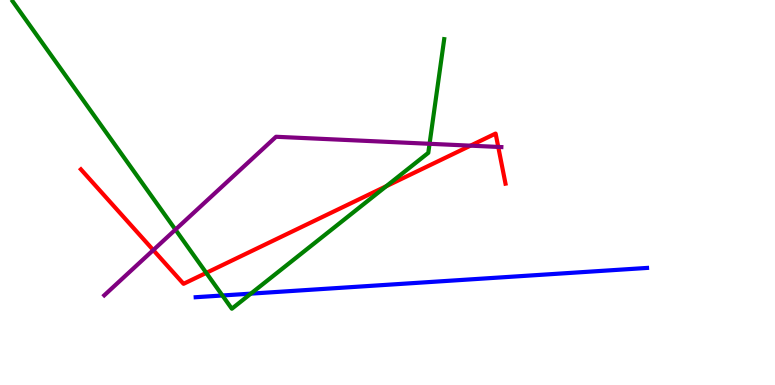[{'lines': ['blue', 'red'], 'intersections': []}, {'lines': ['green', 'red'], 'intersections': [{'x': 2.66, 'y': 2.91}, {'x': 4.98, 'y': 5.16}]}, {'lines': ['purple', 'red'], 'intersections': [{'x': 1.98, 'y': 3.5}, {'x': 6.07, 'y': 6.22}, {'x': 6.43, 'y': 6.18}]}, {'lines': ['blue', 'green'], 'intersections': [{'x': 2.87, 'y': 2.33}, {'x': 3.24, 'y': 2.37}]}, {'lines': ['blue', 'purple'], 'intersections': []}, {'lines': ['green', 'purple'], 'intersections': [{'x': 2.26, 'y': 4.04}, {'x': 5.54, 'y': 6.27}]}]